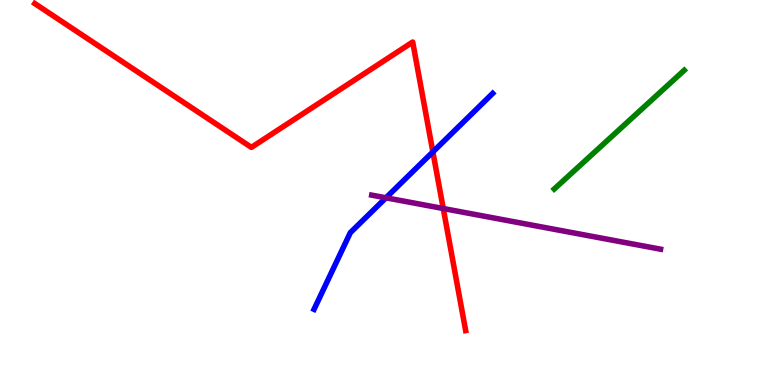[{'lines': ['blue', 'red'], 'intersections': [{'x': 5.59, 'y': 6.05}]}, {'lines': ['green', 'red'], 'intersections': []}, {'lines': ['purple', 'red'], 'intersections': [{'x': 5.72, 'y': 4.58}]}, {'lines': ['blue', 'green'], 'intersections': []}, {'lines': ['blue', 'purple'], 'intersections': [{'x': 4.98, 'y': 4.86}]}, {'lines': ['green', 'purple'], 'intersections': []}]